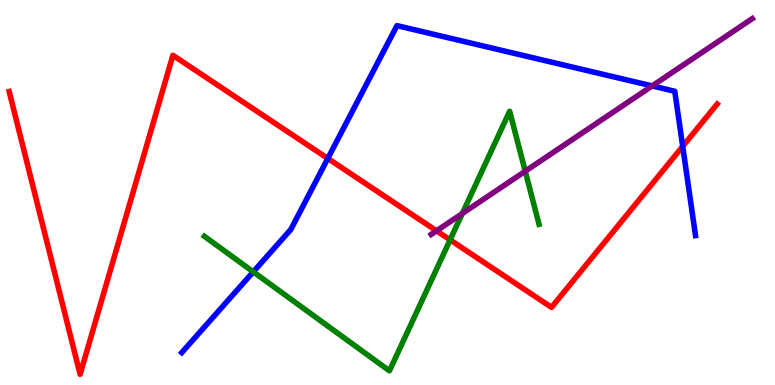[{'lines': ['blue', 'red'], 'intersections': [{'x': 4.23, 'y': 5.88}, {'x': 8.81, 'y': 6.2}]}, {'lines': ['green', 'red'], 'intersections': [{'x': 5.81, 'y': 3.77}]}, {'lines': ['purple', 'red'], 'intersections': [{'x': 5.63, 'y': 4.0}]}, {'lines': ['blue', 'green'], 'intersections': [{'x': 3.27, 'y': 2.94}]}, {'lines': ['blue', 'purple'], 'intersections': [{'x': 8.41, 'y': 7.77}]}, {'lines': ['green', 'purple'], 'intersections': [{'x': 5.97, 'y': 4.45}, {'x': 6.78, 'y': 5.55}]}]